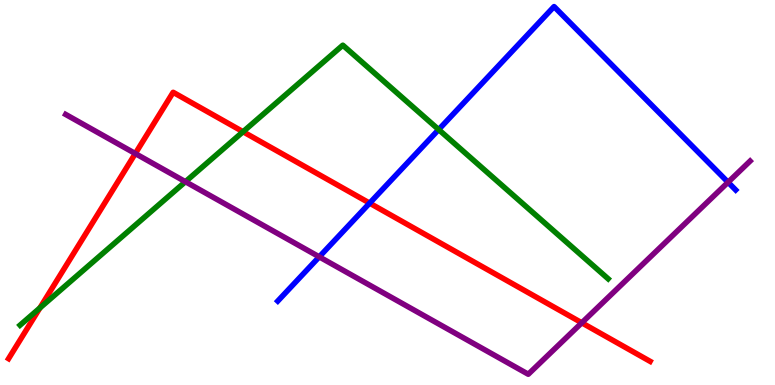[{'lines': ['blue', 'red'], 'intersections': [{'x': 4.77, 'y': 4.72}]}, {'lines': ['green', 'red'], 'intersections': [{'x': 0.515, 'y': 2.0}, {'x': 3.14, 'y': 6.58}]}, {'lines': ['purple', 'red'], 'intersections': [{'x': 1.75, 'y': 6.01}, {'x': 7.51, 'y': 1.62}]}, {'lines': ['blue', 'green'], 'intersections': [{'x': 5.66, 'y': 6.63}]}, {'lines': ['blue', 'purple'], 'intersections': [{'x': 4.12, 'y': 3.33}, {'x': 9.39, 'y': 5.27}]}, {'lines': ['green', 'purple'], 'intersections': [{'x': 2.39, 'y': 5.28}]}]